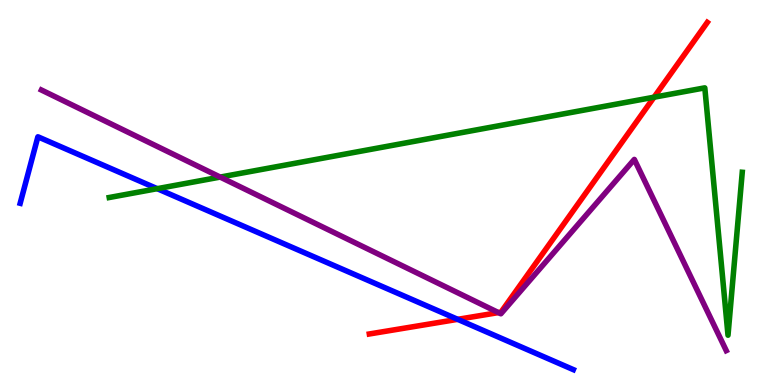[{'lines': ['blue', 'red'], 'intersections': [{'x': 5.91, 'y': 1.71}]}, {'lines': ['green', 'red'], 'intersections': [{'x': 8.44, 'y': 7.48}]}, {'lines': ['purple', 'red'], 'intersections': [{'x': 6.43, 'y': 1.88}]}, {'lines': ['blue', 'green'], 'intersections': [{'x': 2.03, 'y': 5.1}]}, {'lines': ['blue', 'purple'], 'intersections': []}, {'lines': ['green', 'purple'], 'intersections': [{'x': 2.84, 'y': 5.4}]}]